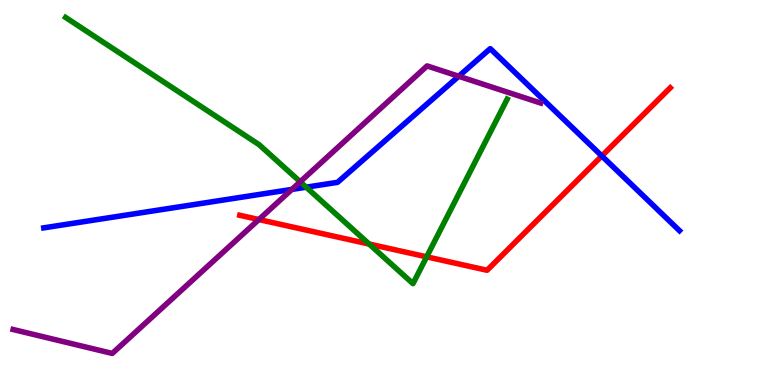[{'lines': ['blue', 'red'], 'intersections': [{'x': 7.77, 'y': 5.95}]}, {'lines': ['green', 'red'], 'intersections': [{'x': 4.76, 'y': 3.66}, {'x': 5.51, 'y': 3.33}]}, {'lines': ['purple', 'red'], 'intersections': [{'x': 3.34, 'y': 4.3}]}, {'lines': ['blue', 'green'], 'intersections': [{'x': 3.95, 'y': 5.14}]}, {'lines': ['blue', 'purple'], 'intersections': [{'x': 3.77, 'y': 5.08}, {'x': 5.92, 'y': 8.02}]}, {'lines': ['green', 'purple'], 'intersections': [{'x': 3.87, 'y': 5.28}]}]